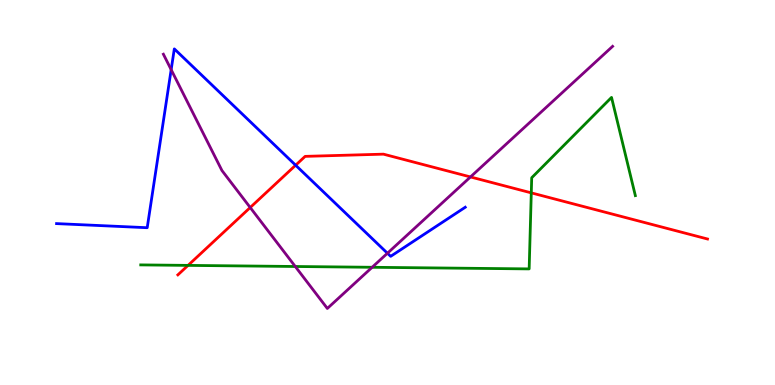[{'lines': ['blue', 'red'], 'intersections': [{'x': 3.81, 'y': 5.71}]}, {'lines': ['green', 'red'], 'intersections': [{'x': 2.43, 'y': 3.11}, {'x': 6.86, 'y': 4.99}]}, {'lines': ['purple', 'red'], 'intersections': [{'x': 3.23, 'y': 4.61}, {'x': 6.07, 'y': 5.4}]}, {'lines': ['blue', 'green'], 'intersections': []}, {'lines': ['blue', 'purple'], 'intersections': [{'x': 2.21, 'y': 8.19}, {'x': 5.0, 'y': 3.42}]}, {'lines': ['green', 'purple'], 'intersections': [{'x': 3.81, 'y': 3.08}, {'x': 4.8, 'y': 3.06}]}]